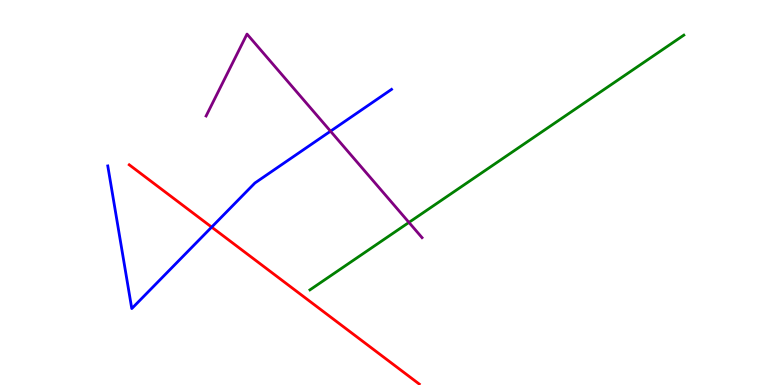[{'lines': ['blue', 'red'], 'intersections': [{'x': 2.73, 'y': 4.1}]}, {'lines': ['green', 'red'], 'intersections': []}, {'lines': ['purple', 'red'], 'intersections': []}, {'lines': ['blue', 'green'], 'intersections': []}, {'lines': ['blue', 'purple'], 'intersections': [{'x': 4.26, 'y': 6.59}]}, {'lines': ['green', 'purple'], 'intersections': [{'x': 5.28, 'y': 4.22}]}]